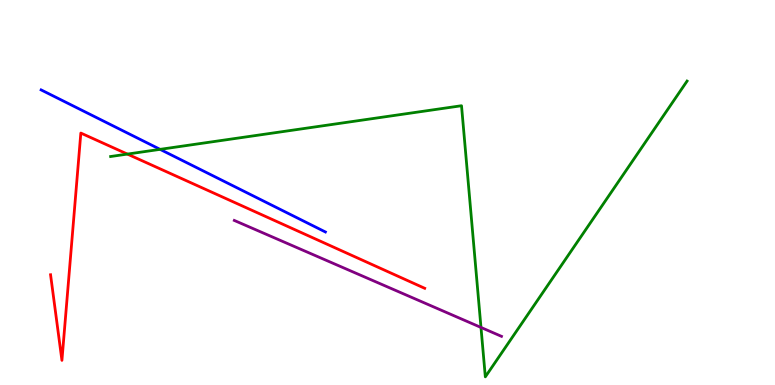[{'lines': ['blue', 'red'], 'intersections': []}, {'lines': ['green', 'red'], 'intersections': [{'x': 1.64, 'y': 6.0}]}, {'lines': ['purple', 'red'], 'intersections': []}, {'lines': ['blue', 'green'], 'intersections': [{'x': 2.07, 'y': 6.12}]}, {'lines': ['blue', 'purple'], 'intersections': []}, {'lines': ['green', 'purple'], 'intersections': [{'x': 6.21, 'y': 1.49}]}]